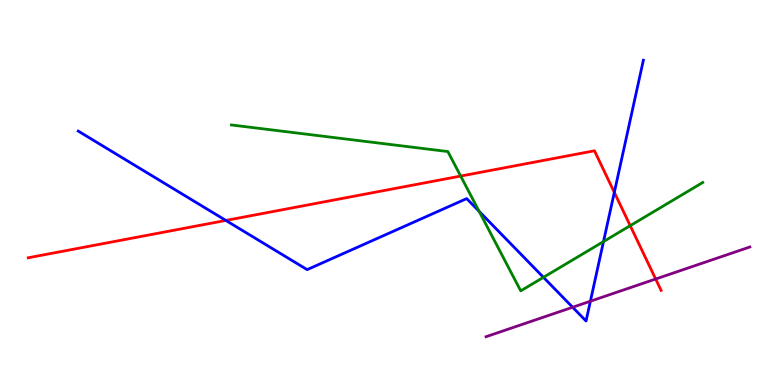[{'lines': ['blue', 'red'], 'intersections': [{'x': 2.91, 'y': 4.27}, {'x': 7.93, 'y': 5.0}]}, {'lines': ['green', 'red'], 'intersections': [{'x': 5.94, 'y': 5.43}, {'x': 8.13, 'y': 4.14}]}, {'lines': ['purple', 'red'], 'intersections': [{'x': 8.46, 'y': 2.75}]}, {'lines': ['blue', 'green'], 'intersections': [{'x': 6.18, 'y': 4.51}, {'x': 7.01, 'y': 2.8}, {'x': 7.79, 'y': 3.73}]}, {'lines': ['blue', 'purple'], 'intersections': [{'x': 7.39, 'y': 2.02}, {'x': 7.62, 'y': 2.18}]}, {'lines': ['green', 'purple'], 'intersections': []}]